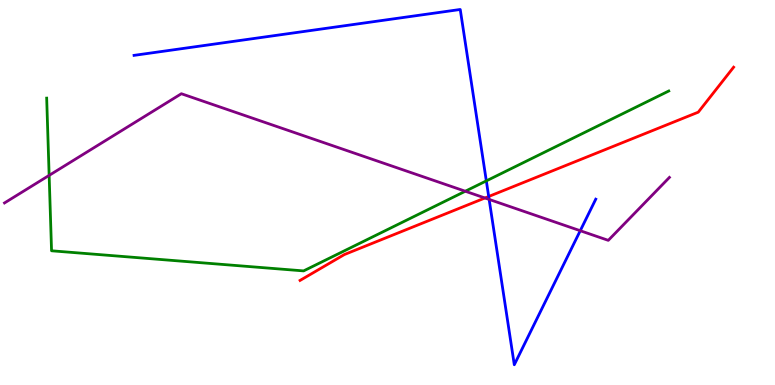[{'lines': ['blue', 'red'], 'intersections': [{'x': 6.31, 'y': 4.9}]}, {'lines': ['green', 'red'], 'intersections': []}, {'lines': ['purple', 'red'], 'intersections': [{'x': 6.26, 'y': 4.86}]}, {'lines': ['blue', 'green'], 'intersections': [{'x': 6.28, 'y': 5.3}]}, {'lines': ['blue', 'purple'], 'intersections': [{'x': 6.31, 'y': 4.82}, {'x': 7.49, 'y': 4.01}]}, {'lines': ['green', 'purple'], 'intersections': [{'x': 0.634, 'y': 5.44}, {'x': 6.0, 'y': 5.03}]}]